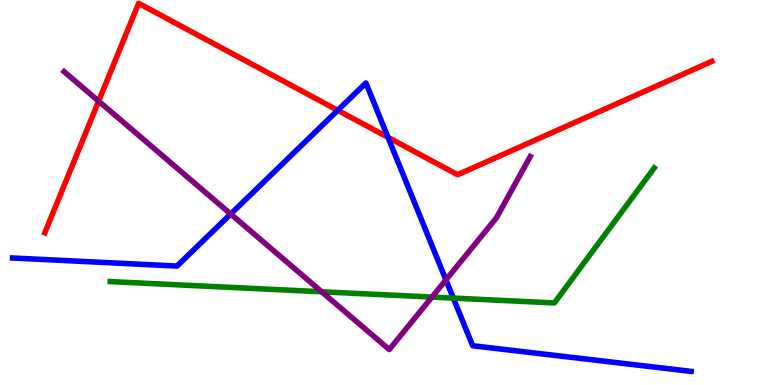[{'lines': ['blue', 'red'], 'intersections': [{'x': 4.36, 'y': 7.13}, {'x': 5.01, 'y': 6.43}]}, {'lines': ['green', 'red'], 'intersections': []}, {'lines': ['purple', 'red'], 'intersections': [{'x': 1.27, 'y': 7.37}]}, {'lines': ['blue', 'green'], 'intersections': [{'x': 5.85, 'y': 2.26}]}, {'lines': ['blue', 'purple'], 'intersections': [{'x': 2.98, 'y': 4.44}, {'x': 5.75, 'y': 2.73}]}, {'lines': ['green', 'purple'], 'intersections': [{'x': 4.15, 'y': 2.42}, {'x': 5.57, 'y': 2.28}]}]